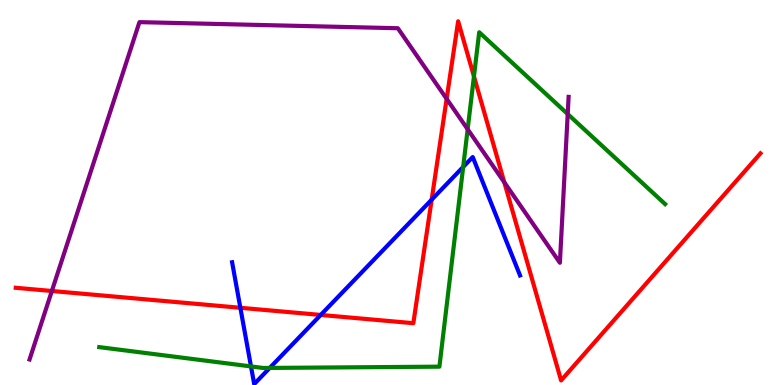[{'lines': ['blue', 'red'], 'intersections': [{'x': 3.1, 'y': 2.01}, {'x': 4.14, 'y': 1.82}, {'x': 5.57, 'y': 4.81}]}, {'lines': ['green', 'red'], 'intersections': [{'x': 6.12, 'y': 8.02}]}, {'lines': ['purple', 'red'], 'intersections': [{'x': 0.669, 'y': 2.44}, {'x': 5.76, 'y': 7.43}, {'x': 6.51, 'y': 5.26}]}, {'lines': ['blue', 'green'], 'intersections': [{'x': 3.24, 'y': 0.483}, {'x': 3.48, 'y': 0.443}, {'x': 5.98, 'y': 5.66}]}, {'lines': ['blue', 'purple'], 'intersections': []}, {'lines': ['green', 'purple'], 'intersections': [{'x': 6.03, 'y': 6.64}, {'x': 7.33, 'y': 7.04}]}]